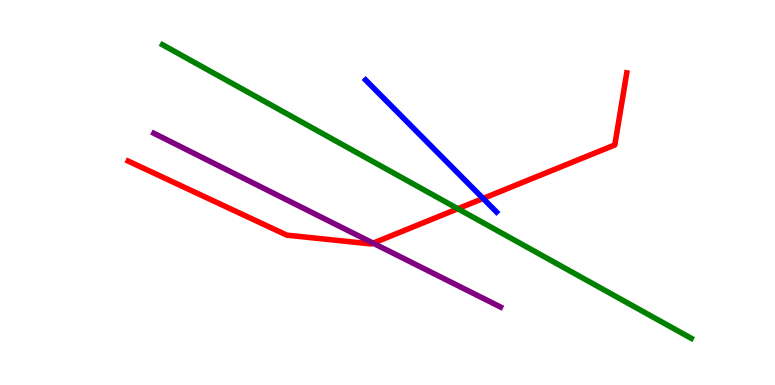[{'lines': ['blue', 'red'], 'intersections': [{'x': 6.23, 'y': 4.85}]}, {'lines': ['green', 'red'], 'intersections': [{'x': 5.91, 'y': 4.58}]}, {'lines': ['purple', 'red'], 'intersections': [{'x': 4.81, 'y': 3.68}]}, {'lines': ['blue', 'green'], 'intersections': []}, {'lines': ['blue', 'purple'], 'intersections': []}, {'lines': ['green', 'purple'], 'intersections': []}]